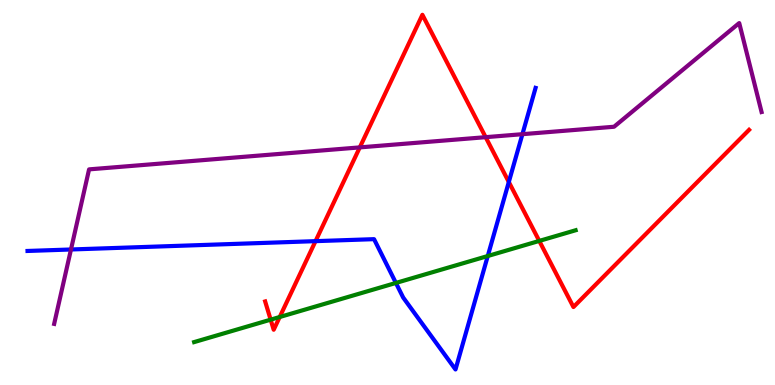[{'lines': ['blue', 'red'], 'intersections': [{'x': 4.07, 'y': 3.74}, {'x': 6.57, 'y': 5.27}]}, {'lines': ['green', 'red'], 'intersections': [{'x': 3.49, 'y': 1.7}, {'x': 3.61, 'y': 1.77}, {'x': 6.96, 'y': 3.74}]}, {'lines': ['purple', 'red'], 'intersections': [{'x': 4.64, 'y': 6.17}, {'x': 6.27, 'y': 6.44}]}, {'lines': ['blue', 'green'], 'intersections': [{'x': 5.11, 'y': 2.65}, {'x': 6.29, 'y': 3.35}]}, {'lines': ['blue', 'purple'], 'intersections': [{'x': 0.916, 'y': 3.52}, {'x': 6.74, 'y': 6.51}]}, {'lines': ['green', 'purple'], 'intersections': []}]